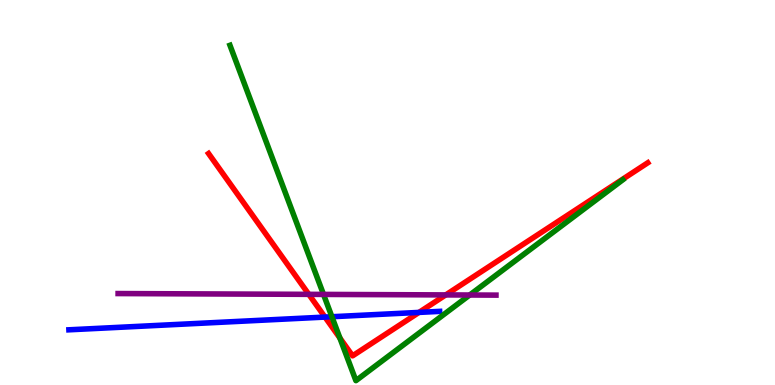[{'lines': ['blue', 'red'], 'intersections': [{'x': 4.19, 'y': 1.76}, {'x': 5.41, 'y': 1.89}]}, {'lines': ['green', 'red'], 'intersections': [{'x': 4.39, 'y': 1.22}]}, {'lines': ['purple', 'red'], 'intersections': [{'x': 3.98, 'y': 2.35}, {'x': 5.75, 'y': 2.34}]}, {'lines': ['blue', 'green'], 'intersections': [{'x': 4.28, 'y': 1.77}]}, {'lines': ['blue', 'purple'], 'intersections': []}, {'lines': ['green', 'purple'], 'intersections': [{'x': 4.17, 'y': 2.35}, {'x': 6.06, 'y': 2.34}]}]